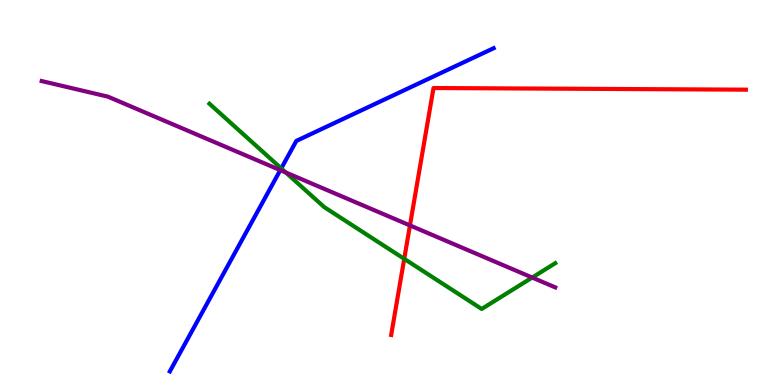[{'lines': ['blue', 'red'], 'intersections': []}, {'lines': ['green', 'red'], 'intersections': [{'x': 5.22, 'y': 3.28}]}, {'lines': ['purple', 'red'], 'intersections': [{'x': 5.29, 'y': 4.14}]}, {'lines': ['blue', 'green'], 'intersections': [{'x': 3.63, 'y': 5.63}]}, {'lines': ['blue', 'purple'], 'intersections': [{'x': 3.62, 'y': 5.58}]}, {'lines': ['green', 'purple'], 'intersections': [{'x': 3.69, 'y': 5.52}, {'x': 6.87, 'y': 2.79}]}]